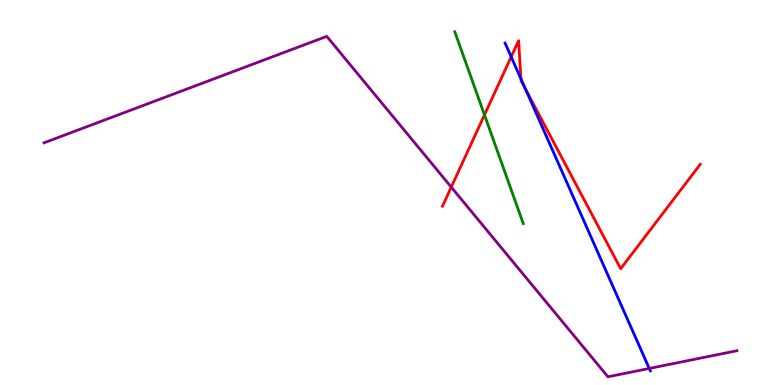[{'lines': ['blue', 'red'], 'intersections': [{'x': 6.6, 'y': 8.52}, {'x': 6.72, 'y': 7.95}, {'x': 6.78, 'y': 7.69}]}, {'lines': ['green', 'red'], 'intersections': [{'x': 6.25, 'y': 7.02}]}, {'lines': ['purple', 'red'], 'intersections': [{'x': 5.82, 'y': 5.14}]}, {'lines': ['blue', 'green'], 'intersections': []}, {'lines': ['blue', 'purple'], 'intersections': [{'x': 8.38, 'y': 0.43}]}, {'lines': ['green', 'purple'], 'intersections': []}]